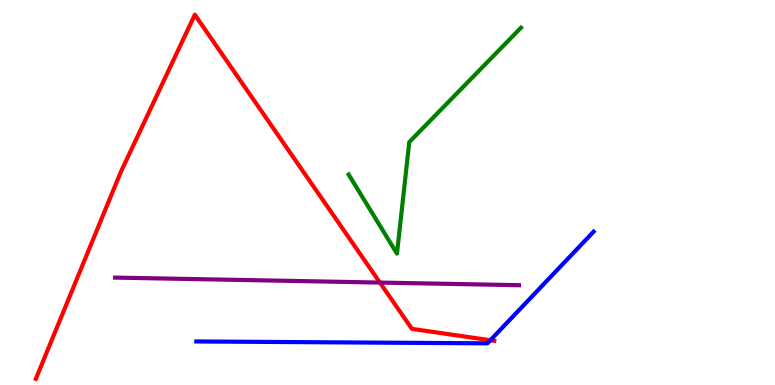[{'lines': ['blue', 'red'], 'intersections': [{'x': 6.33, 'y': 1.16}]}, {'lines': ['green', 'red'], 'intersections': []}, {'lines': ['purple', 'red'], 'intersections': [{'x': 4.9, 'y': 2.66}]}, {'lines': ['blue', 'green'], 'intersections': []}, {'lines': ['blue', 'purple'], 'intersections': []}, {'lines': ['green', 'purple'], 'intersections': []}]